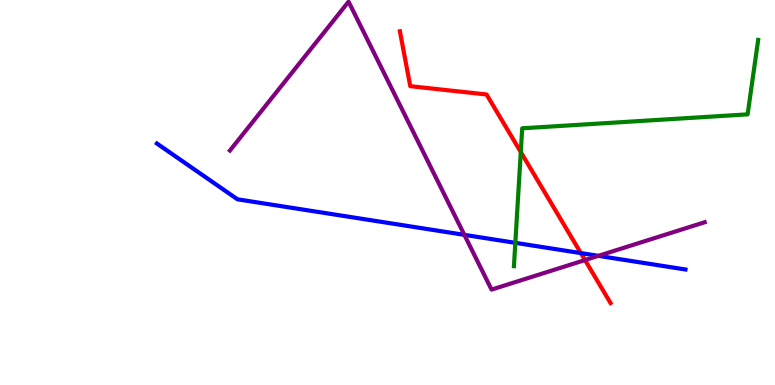[{'lines': ['blue', 'red'], 'intersections': [{'x': 7.49, 'y': 3.43}]}, {'lines': ['green', 'red'], 'intersections': [{'x': 6.72, 'y': 6.05}]}, {'lines': ['purple', 'red'], 'intersections': [{'x': 7.55, 'y': 3.25}]}, {'lines': ['blue', 'green'], 'intersections': [{'x': 6.65, 'y': 3.69}]}, {'lines': ['blue', 'purple'], 'intersections': [{'x': 5.99, 'y': 3.9}, {'x': 7.72, 'y': 3.35}]}, {'lines': ['green', 'purple'], 'intersections': []}]